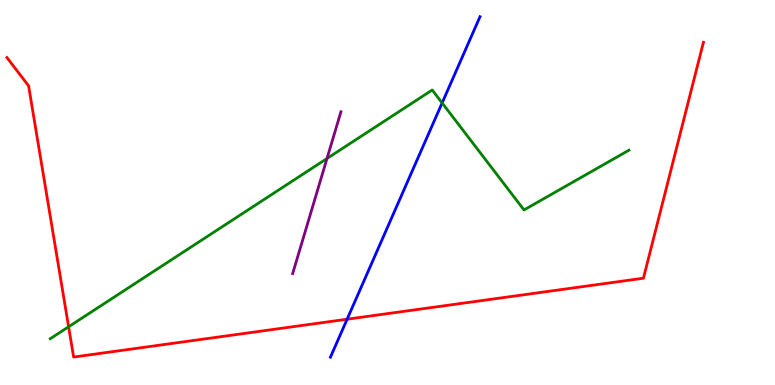[{'lines': ['blue', 'red'], 'intersections': [{'x': 4.48, 'y': 1.71}]}, {'lines': ['green', 'red'], 'intersections': [{'x': 0.885, 'y': 1.51}]}, {'lines': ['purple', 'red'], 'intersections': []}, {'lines': ['blue', 'green'], 'intersections': [{'x': 5.7, 'y': 7.33}]}, {'lines': ['blue', 'purple'], 'intersections': []}, {'lines': ['green', 'purple'], 'intersections': [{'x': 4.22, 'y': 5.88}]}]